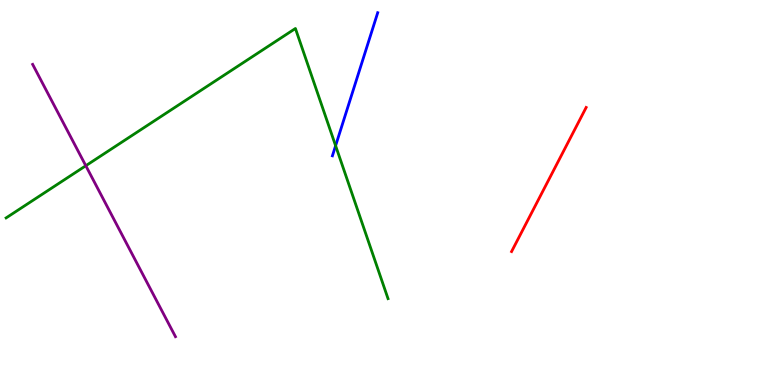[{'lines': ['blue', 'red'], 'intersections': []}, {'lines': ['green', 'red'], 'intersections': []}, {'lines': ['purple', 'red'], 'intersections': []}, {'lines': ['blue', 'green'], 'intersections': [{'x': 4.33, 'y': 6.21}]}, {'lines': ['blue', 'purple'], 'intersections': []}, {'lines': ['green', 'purple'], 'intersections': [{'x': 1.11, 'y': 5.7}]}]